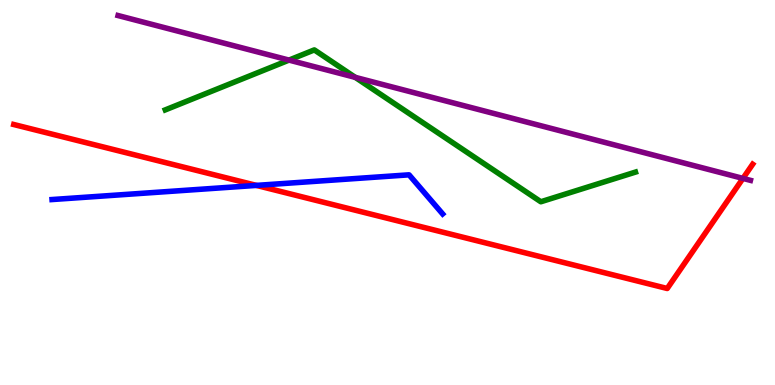[{'lines': ['blue', 'red'], 'intersections': [{'x': 3.31, 'y': 5.18}]}, {'lines': ['green', 'red'], 'intersections': []}, {'lines': ['purple', 'red'], 'intersections': [{'x': 9.59, 'y': 5.37}]}, {'lines': ['blue', 'green'], 'intersections': []}, {'lines': ['blue', 'purple'], 'intersections': []}, {'lines': ['green', 'purple'], 'intersections': [{'x': 3.73, 'y': 8.44}, {'x': 4.58, 'y': 7.99}]}]